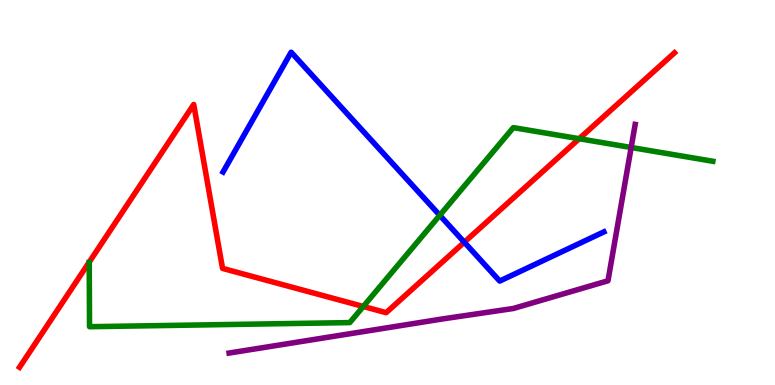[{'lines': ['blue', 'red'], 'intersections': [{'x': 5.99, 'y': 3.71}]}, {'lines': ['green', 'red'], 'intersections': [{'x': 4.69, 'y': 2.04}, {'x': 7.47, 'y': 6.4}]}, {'lines': ['purple', 'red'], 'intersections': []}, {'lines': ['blue', 'green'], 'intersections': [{'x': 5.67, 'y': 4.41}]}, {'lines': ['blue', 'purple'], 'intersections': []}, {'lines': ['green', 'purple'], 'intersections': [{'x': 8.14, 'y': 6.17}]}]